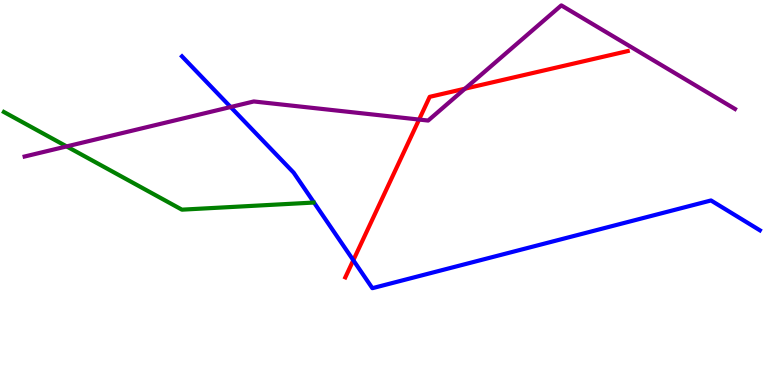[{'lines': ['blue', 'red'], 'intersections': [{'x': 4.56, 'y': 3.24}]}, {'lines': ['green', 'red'], 'intersections': []}, {'lines': ['purple', 'red'], 'intersections': [{'x': 5.41, 'y': 6.89}, {'x': 6.0, 'y': 7.7}]}, {'lines': ['blue', 'green'], 'intersections': []}, {'lines': ['blue', 'purple'], 'intersections': [{'x': 2.98, 'y': 7.22}]}, {'lines': ['green', 'purple'], 'intersections': [{'x': 0.86, 'y': 6.2}]}]